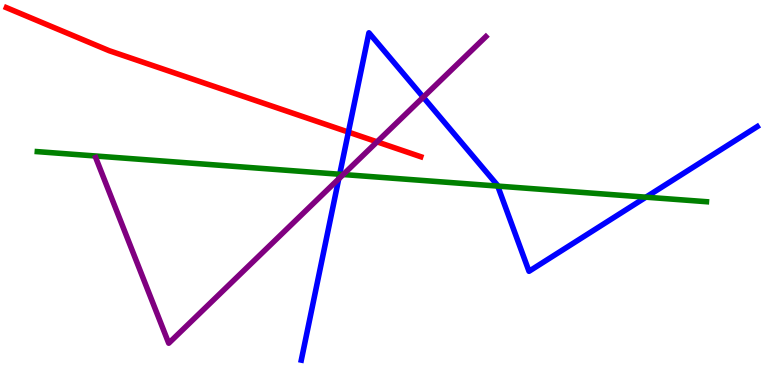[{'lines': ['blue', 'red'], 'intersections': [{'x': 4.5, 'y': 6.57}]}, {'lines': ['green', 'red'], 'intersections': []}, {'lines': ['purple', 'red'], 'intersections': [{'x': 4.87, 'y': 6.32}]}, {'lines': ['blue', 'green'], 'intersections': [{'x': 4.38, 'y': 5.47}, {'x': 6.42, 'y': 5.17}, {'x': 8.33, 'y': 4.88}]}, {'lines': ['blue', 'purple'], 'intersections': [{'x': 4.37, 'y': 5.35}, {'x': 5.46, 'y': 7.48}]}, {'lines': ['green', 'purple'], 'intersections': [{'x': 4.43, 'y': 5.47}]}]